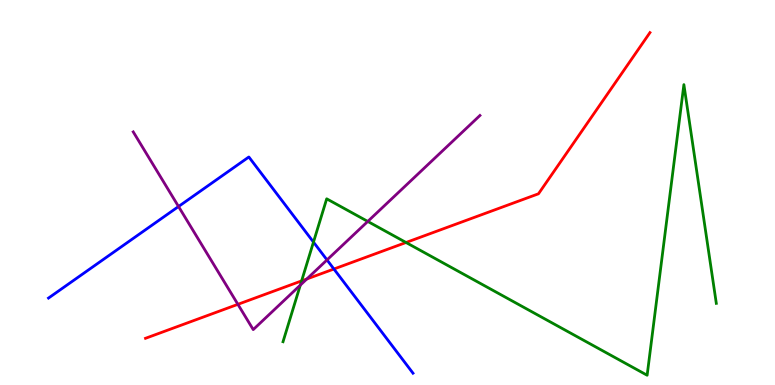[{'lines': ['blue', 'red'], 'intersections': [{'x': 4.31, 'y': 3.01}]}, {'lines': ['green', 'red'], 'intersections': [{'x': 3.89, 'y': 2.7}, {'x': 5.24, 'y': 3.7}]}, {'lines': ['purple', 'red'], 'intersections': [{'x': 3.07, 'y': 2.1}, {'x': 3.96, 'y': 2.75}]}, {'lines': ['blue', 'green'], 'intersections': [{'x': 4.04, 'y': 3.71}]}, {'lines': ['blue', 'purple'], 'intersections': [{'x': 2.3, 'y': 4.64}, {'x': 4.22, 'y': 3.25}]}, {'lines': ['green', 'purple'], 'intersections': [{'x': 3.88, 'y': 2.59}, {'x': 4.75, 'y': 4.25}]}]